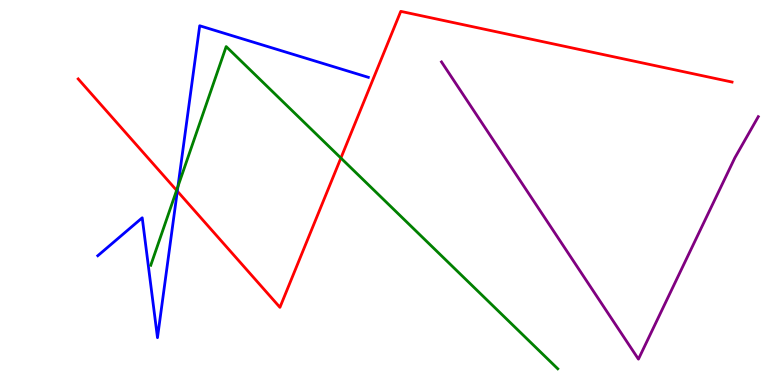[{'lines': ['blue', 'red'], 'intersections': [{'x': 2.29, 'y': 5.03}]}, {'lines': ['green', 'red'], 'intersections': [{'x': 2.28, 'y': 5.06}, {'x': 4.4, 'y': 5.9}]}, {'lines': ['purple', 'red'], 'intersections': []}, {'lines': ['blue', 'green'], 'intersections': [{'x': 2.3, 'y': 5.16}]}, {'lines': ['blue', 'purple'], 'intersections': []}, {'lines': ['green', 'purple'], 'intersections': []}]